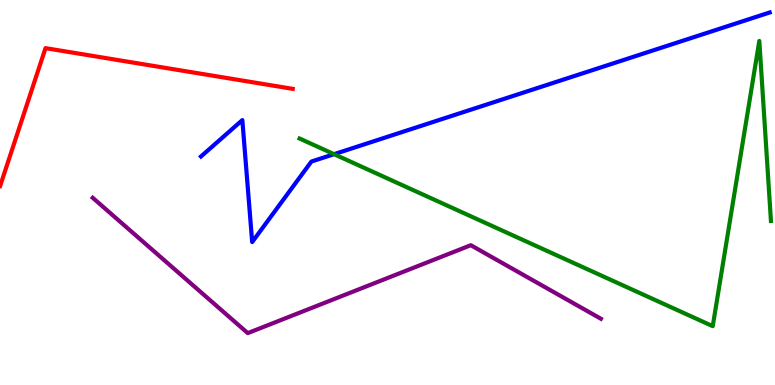[{'lines': ['blue', 'red'], 'intersections': []}, {'lines': ['green', 'red'], 'intersections': []}, {'lines': ['purple', 'red'], 'intersections': []}, {'lines': ['blue', 'green'], 'intersections': [{'x': 4.31, 'y': 6.0}]}, {'lines': ['blue', 'purple'], 'intersections': []}, {'lines': ['green', 'purple'], 'intersections': []}]